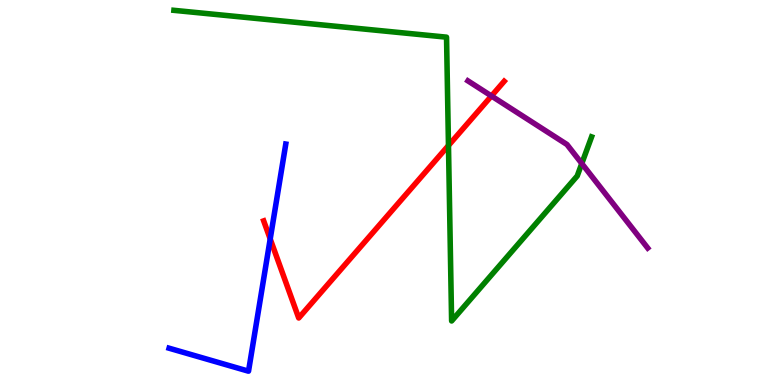[{'lines': ['blue', 'red'], 'intersections': [{'x': 3.49, 'y': 3.79}]}, {'lines': ['green', 'red'], 'intersections': [{'x': 5.79, 'y': 6.22}]}, {'lines': ['purple', 'red'], 'intersections': [{'x': 6.34, 'y': 7.51}]}, {'lines': ['blue', 'green'], 'intersections': []}, {'lines': ['blue', 'purple'], 'intersections': []}, {'lines': ['green', 'purple'], 'intersections': [{'x': 7.51, 'y': 5.75}]}]